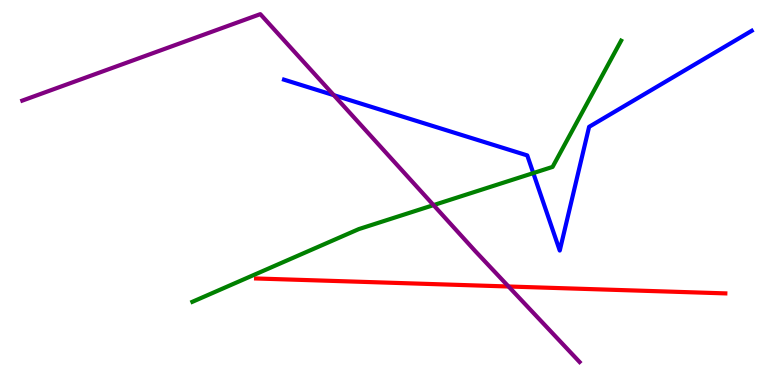[{'lines': ['blue', 'red'], 'intersections': []}, {'lines': ['green', 'red'], 'intersections': []}, {'lines': ['purple', 'red'], 'intersections': [{'x': 6.56, 'y': 2.56}]}, {'lines': ['blue', 'green'], 'intersections': [{'x': 6.88, 'y': 5.5}]}, {'lines': ['blue', 'purple'], 'intersections': [{'x': 4.31, 'y': 7.53}]}, {'lines': ['green', 'purple'], 'intersections': [{'x': 5.59, 'y': 4.67}]}]